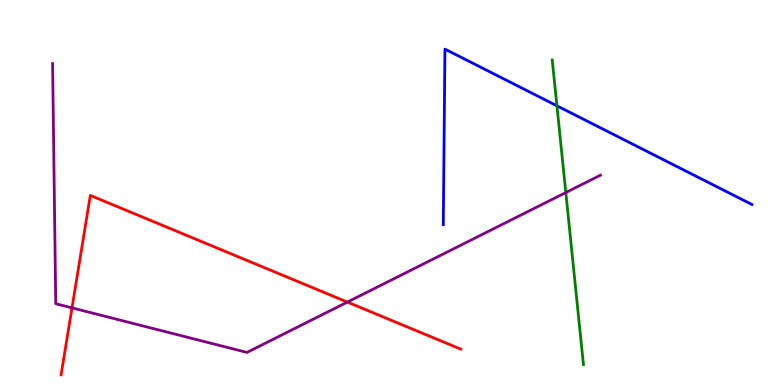[{'lines': ['blue', 'red'], 'intersections': []}, {'lines': ['green', 'red'], 'intersections': []}, {'lines': ['purple', 'red'], 'intersections': [{'x': 0.929, 'y': 2.0}, {'x': 4.48, 'y': 2.15}]}, {'lines': ['blue', 'green'], 'intersections': [{'x': 7.19, 'y': 7.25}]}, {'lines': ['blue', 'purple'], 'intersections': []}, {'lines': ['green', 'purple'], 'intersections': [{'x': 7.3, 'y': 5.0}]}]